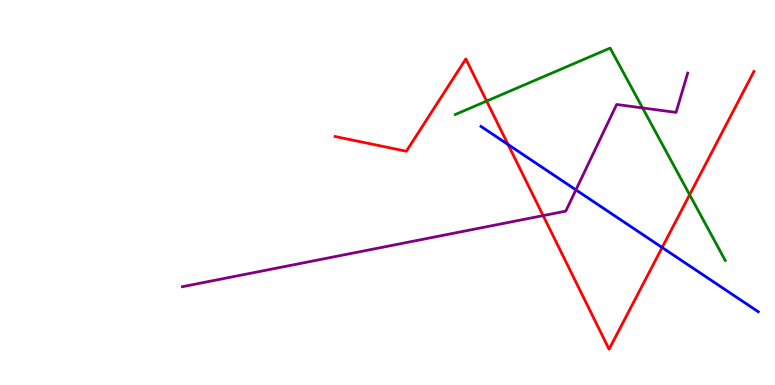[{'lines': ['blue', 'red'], 'intersections': [{'x': 6.56, 'y': 6.25}, {'x': 8.54, 'y': 3.57}]}, {'lines': ['green', 'red'], 'intersections': [{'x': 6.28, 'y': 7.37}, {'x': 8.9, 'y': 4.94}]}, {'lines': ['purple', 'red'], 'intersections': [{'x': 7.01, 'y': 4.4}]}, {'lines': ['blue', 'green'], 'intersections': []}, {'lines': ['blue', 'purple'], 'intersections': [{'x': 7.43, 'y': 5.07}]}, {'lines': ['green', 'purple'], 'intersections': [{'x': 8.29, 'y': 7.2}]}]